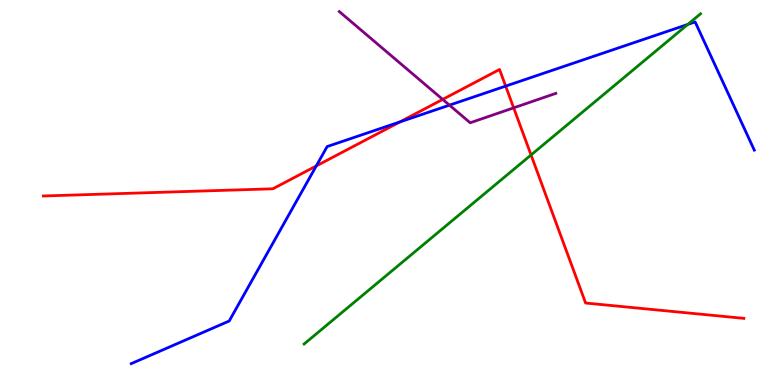[{'lines': ['blue', 'red'], 'intersections': [{'x': 4.08, 'y': 5.69}, {'x': 5.16, 'y': 6.83}, {'x': 6.52, 'y': 7.76}]}, {'lines': ['green', 'red'], 'intersections': [{'x': 6.85, 'y': 5.97}]}, {'lines': ['purple', 'red'], 'intersections': [{'x': 5.71, 'y': 7.42}, {'x': 6.63, 'y': 7.2}]}, {'lines': ['blue', 'green'], 'intersections': [{'x': 8.87, 'y': 9.37}]}, {'lines': ['blue', 'purple'], 'intersections': [{'x': 5.8, 'y': 7.27}]}, {'lines': ['green', 'purple'], 'intersections': []}]